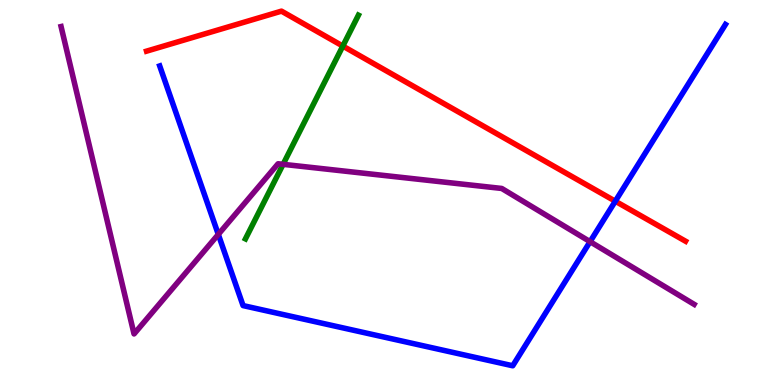[{'lines': ['blue', 'red'], 'intersections': [{'x': 7.94, 'y': 4.77}]}, {'lines': ['green', 'red'], 'intersections': [{'x': 4.42, 'y': 8.8}]}, {'lines': ['purple', 'red'], 'intersections': []}, {'lines': ['blue', 'green'], 'intersections': []}, {'lines': ['blue', 'purple'], 'intersections': [{'x': 2.82, 'y': 3.91}, {'x': 7.61, 'y': 3.72}]}, {'lines': ['green', 'purple'], 'intersections': [{'x': 3.65, 'y': 5.73}]}]